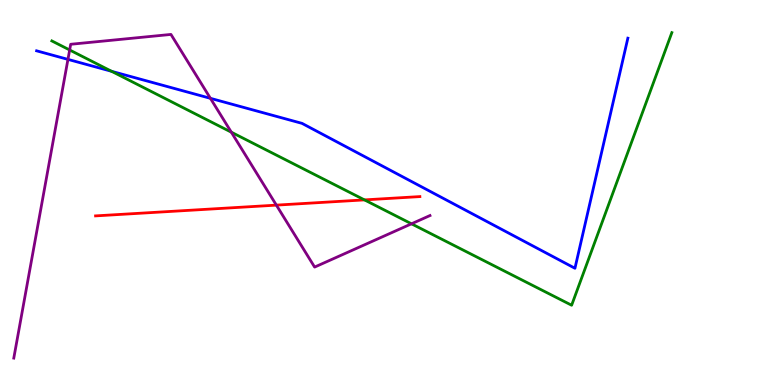[{'lines': ['blue', 'red'], 'intersections': []}, {'lines': ['green', 'red'], 'intersections': [{'x': 4.7, 'y': 4.81}]}, {'lines': ['purple', 'red'], 'intersections': [{'x': 3.57, 'y': 4.67}]}, {'lines': ['blue', 'green'], 'intersections': [{'x': 1.44, 'y': 8.15}]}, {'lines': ['blue', 'purple'], 'intersections': [{'x': 0.877, 'y': 8.46}, {'x': 2.71, 'y': 7.45}]}, {'lines': ['green', 'purple'], 'intersections': [{'x': 0.899, 'y': 8.7}, {'x': 2.98, 'y': 6.57}, {'x': 5.31, 'y': 4.19}]}]